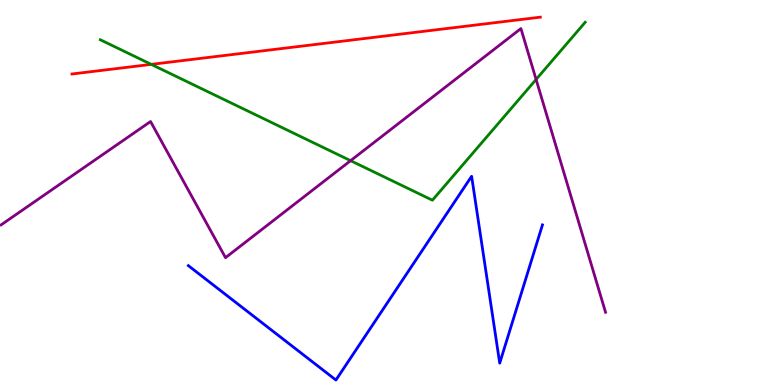[{'lines': ['blue', 'red'], 'intersections': []}, {'lines': ['green', 'red'], 'intersections': [{'x': 1.95, 'y': 8.33}]}, {'lines': ['purple', 'red'], 'intersections': []}, {'lines': ['blue', 'green'], 'intersections': []}, {'lines': ['blue', 'purple'], 'intersections': []}, {'lines': ['green', 'purple'], 'intersections': [{'x': 4.52, 'y': 5.83}, {'x': 6.92, 'y': 7.94}]}]